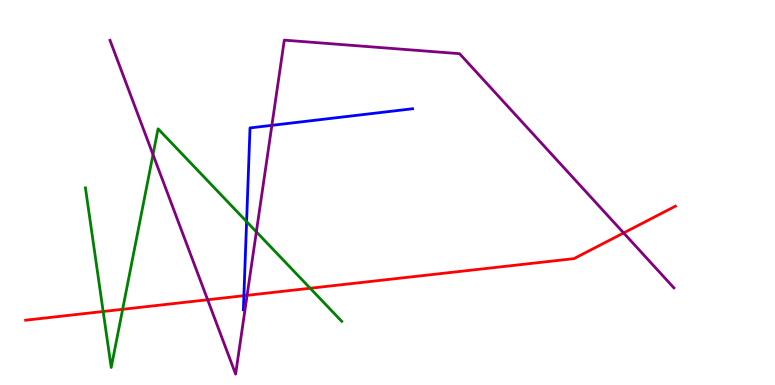[{'lines': ['blue', 'red'], 'intersections': [{'x': 3.15, 'y': 2.32}]}, {'lines': ['green', 'red'], 'intersections': [{'x': 1.33, 'y': 1.91}, {'x': 1.58, 'y': 1.97}, {'x': 4.0, 'y': 2.51}]}, {'lines': ['purple', 'red'], 'intersections': [{'x': 2.68, 'y': 2.21}, {'x': 3.19, 'y': 2.33}, {'x': 8.05, 'y': 3.95}]}, {'lines': ['blue', 'green'], 'intersections': [{'x': 3.18, 'y': 4.24}]}, {'lines': ['blue', 'purple'], 'intersections': [{'x': 3.51, 'y': 6.74}]}, {'lines': ['green', 'purple'], 'intersections': [{'x': 1.97, 'y': 5.99}, {'x': 3.31, 'y': 3.98}]}]